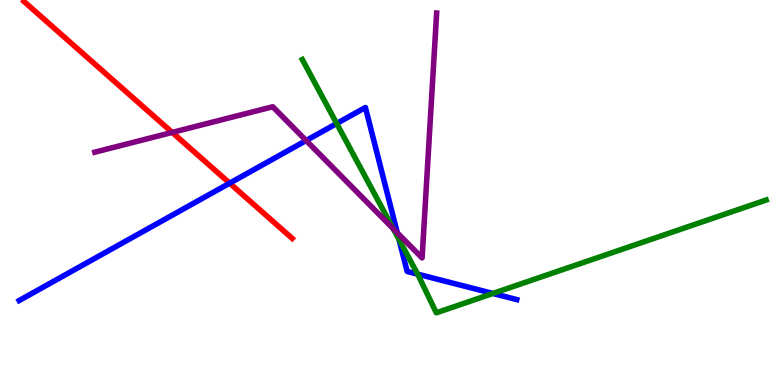[{'lines': ['blue', 'red'], 'intersections': [{'x': 2.96, 'y': 5.24}]}, {'lines': ['green', 'red'], 'intersections': []}, {'lines': ['purple', 'red'], 'intersections': [{'x': 2.22, 'y': 6.56}]}, {'lines': ['blue', 'green'], 'intersections': [{'x': 4.34, 'y': 6.79}, {'x': 5.15, 'y': 3.78}, {'x': 5.39, 'y': 2.88}, {'x': 6.36, 'y': 2.38}]}, {'lines': ['blue', 'purple'], 'intersections': [{'x': 3.95, 'y': 6.35}, {'x': 5.13, 'y': 3.95}]}, {'lines': ['green', 'purple'], 'intersections': [{'x': 5.07, 'y': 4.06}]}]